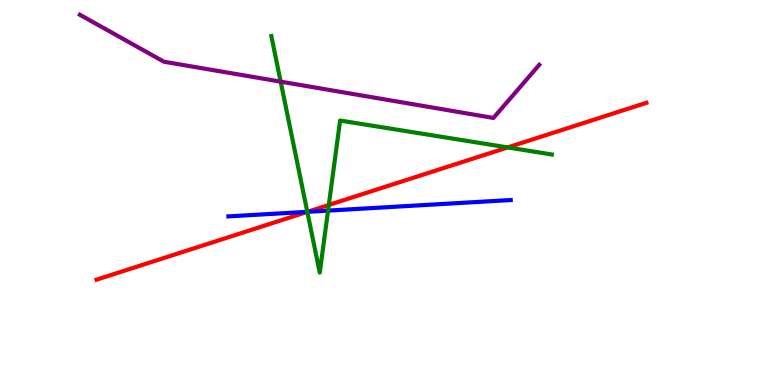[{'lines': ['blue', 'red'], 'intersections': [{'x': 3.97, 'y': 4.5}]}, {'lines': ['green', 'red'], 'intersections': [{'x': 3.97, 'y': 4.5}, {'x': 4.24, 'y': 4.68}, {'x': 6.55, 'y': 6.17}]}, {'lines': ['purple', 'red'], 'intersections': []}, {'lines': ['blue', 'green'], 'intersections': [{'x': 3.97, 'y': 4.5}, {'x': 4.23, 'y': 4.53}]}, {'lines': ['blue', 'purple'], 'intersections': []}, {'lines': ['green', 'purple'], 'intersections': [{'x': 3.62, 'y': 7.88}]}]